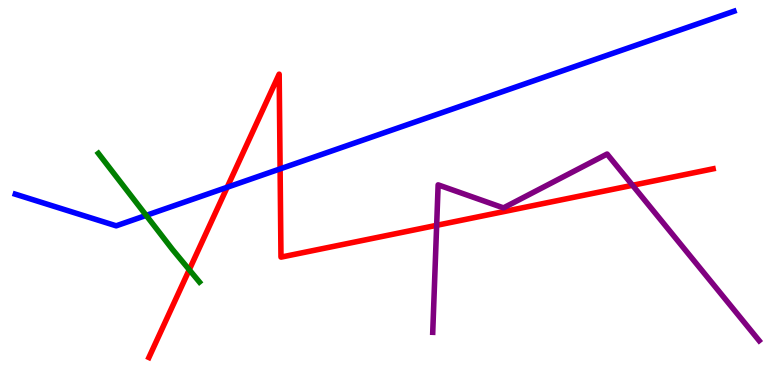[{'lines': ['blue', 'red'], 'intersections': [{'x': 2.93, 'y': 5.14}, {'x': 3.61, 'y': 5.61}]}, {'lines': ['green', 'red'], 'intersections': [{'x': 2.44, 'y': 2.99}]}, {'lines': ['purple', 'red'], 'intersections': [{'x': 5.63, 'y': 4.15}, {'x': 8.16, 'y': 5.19}]}, {'lines': ['blue', 'green'], 'intersections': [{'x': 1.89, 'y': 4.41}]}, {'lines': ['blue', 'purple'], 'intersections': []}, {'lines': ['green', 'purple'], 'intersections': []}]